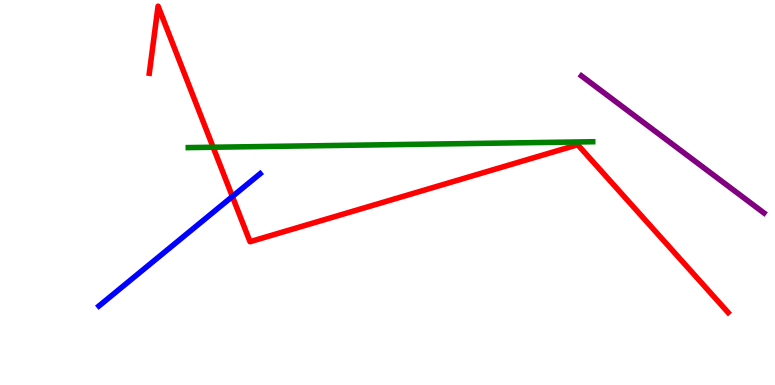[{'lines': ['blue', 'red'], 'intersections': [{'x': 3.0, 'y': 4.9}]}, {'lines': ['green', 'red'], 'intersections': [{'x': 2.75, 'y': 6.18}]}, {'lines': ['purple', 'red'], 'intersections': []}, {'lines': ['blue', 'green'], 'intersections': []}, {'lines': ['blue', 'purple'], 'intersections': []}, {'lines': ['green', 'purple'], 'intersections': []}]